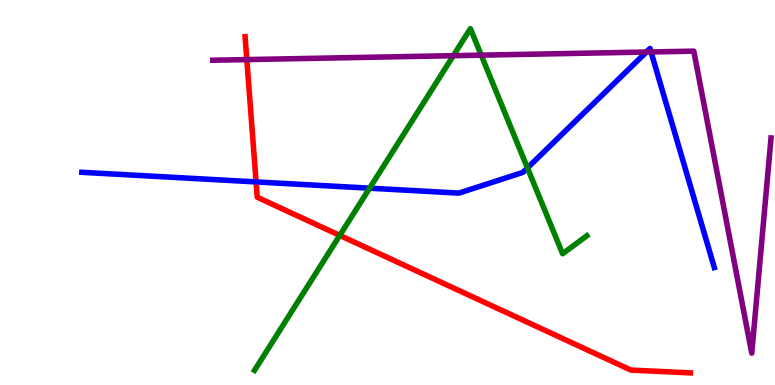[{'lines': ['blue', 'red'], 'intersections': [{'x': 3.3, 'y': 5.27}]}, {'lines': ['green', 'red'], 'intersections': [{'x': 4.38, 'y': 3.89}]}, {'lines': ['purple', 'red'], 'intersections': [{'x': 3.18, 'y': 8.45}]}, {'lines': ['blue', 'green'], 'intersections': [{'x': 4.77, 'y': 5.11}, {'x': 6.81, 'y': 5.64}]}, {'lines': ['blue', 'purple'], 'intersections': [{'x': 8.34, 'y': 8.65}, {'x': 8.4, 'y': 8.65}]}, {'lines': ['green', 'purple'], 'intersections': [{'x': 5.85, 'y': 8.55}, {'x': 6.21, 'y': 8.57}]}]